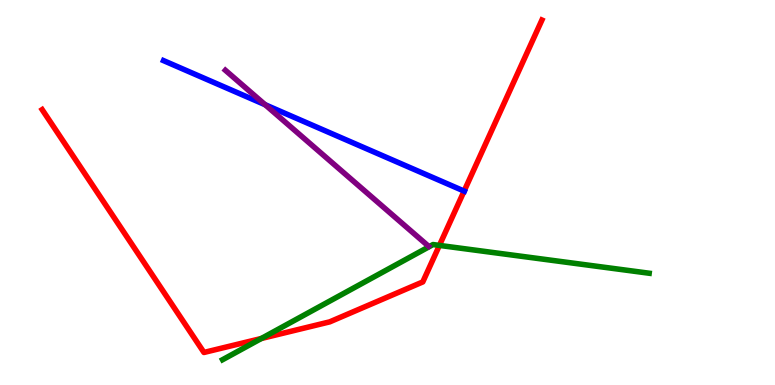[{'lines': ['blue', 'red'], 'intersections': [{'x': 5.99, 'y': 5.04}]}, {'lines': ['green', 'red'], 'intersections': [{'x': 3.37, 'y': 1.21}, {'x': 5.67, 'y': 3.63}]}, {'lines': ['purple', 'red'], 'intersections': []}, {'lines': ['blue', 'green'], 'intersections': []}, {'lines': ['blue', 'purple'], 'intersections': [{'x': 3.42, 'y': 7.28}]}, {'lines': ['green', 'purple'], 'intersections': []}]